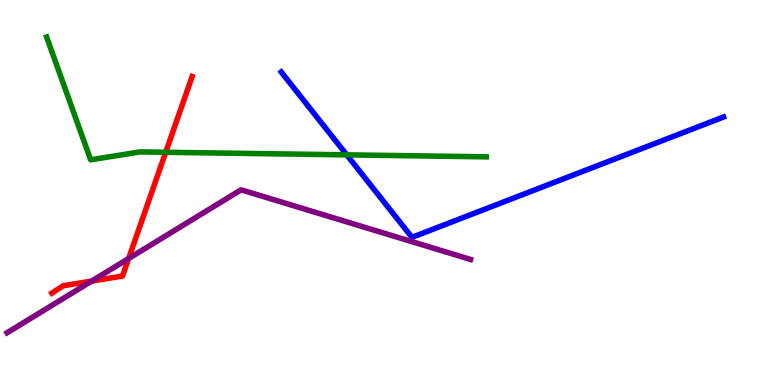[{'lines': ['blue', 'red'], 'intersections': []}, {'lines': ['green', 'red'], 'intersections': [{'x': 2.14, 'y': 6.04}]}, {'lines': ['purple', 'red'], 'intersections': [{'x': 1.18, 'y': 2.7}, {'x': 1.66, 'y': 3.29}]}, {'lines': ['blue', 'green'], 'intersections': [{'x': 4.47, 'y': 5.98}]}, {'lines': ['blue', 'purple'], 'intersections': []}, {'lines': ['green', 'purple'], 'intersections': []}]